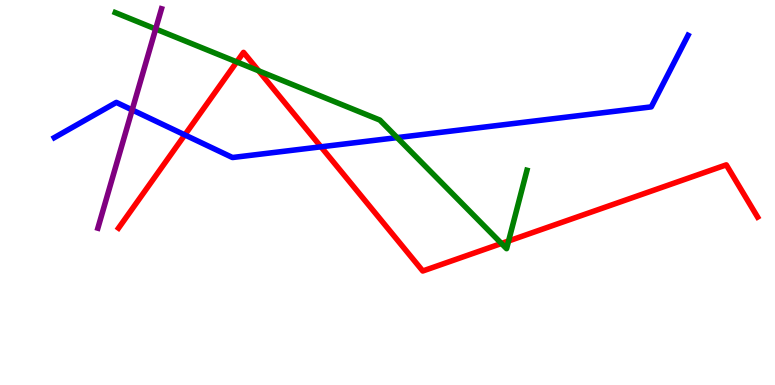[{'lines': ['blue', 'red'], 'intersections': [{'x': 2.38, 'y': 6.5}, {'x': 4.14, 'y': 6.19}]}, {'lines': ['green', 'red'], 'intersections': [{'x': 3.05, 'y': 8.39}, {'x': 3.34, 'y': 8.16}, {'x': 6.47, 'y': 3.68}, {'x': 6.56, 'y': 3.74}]}, {'lines': ['purple', 'red'], 'intersections': []}, {'lines': ['blue', 'green'], 'intersections': [{'x': 5.12, 'y': 6.43}]}, {'lines': ['blue', 'purple'], 'intersections': [{'x': 1.71, 'y': 7.14}]}, {'lines': ['green', 'purple'], 'intersections': [{'x': 2.01, 'y': 9.25}]}]